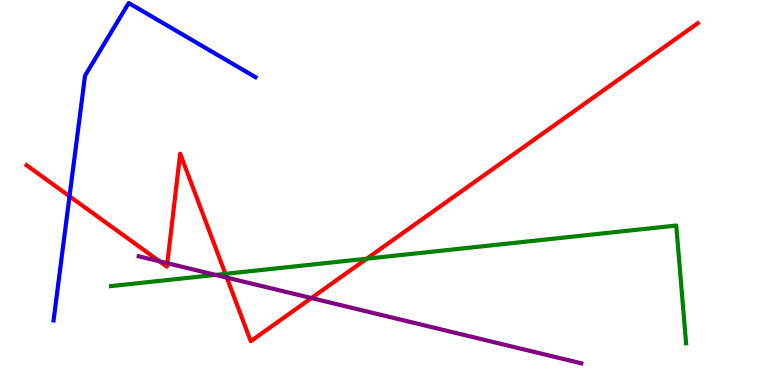[{'lines': ['blue', 'red'], 'intersections': [{'x': 0.897, 'y': 4.9}]}, {'lines': ['green', 'red'], 'intersections': [{'x': 2.91, 'y': 2.89}, {'x': 4.73, 'y': 3.28}]}, {'lines': ['purple', 'red'], 'intersections': [{'x': 2.06, 'y': 3.21}, {'x': 2.16, 'y': 3.16}, {'x': 2.93, 'y': 2.79}, {'x': 4.02, 'y': 2.26}]}, {'lines': ['blue', 'green'], 'intersections': []}, {'lines': ['blue', 'purple'], 'intersections': []}, {'lines': ['green', 'purple'], 'intersections': [{'x': 2.78, 'y': 2.86}]}]